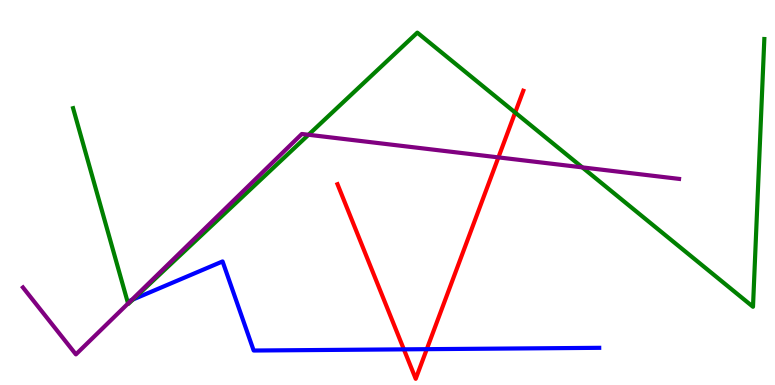[{'lines': ['blue', 'red'], 'intersections': [{'x': 5.21, 'y': 0.926}, {'x': 5.51, 'y': 0.931}]}, {'lines': ['green', 'red'], 'intersections': [{'x': 6.65, 'y': 7.08}]}, {'lines': ['purple', 'red'], 'intersections': [{'x': 6.43, 'y': 5.91}]}, {'lines': ['blue', 'green'], 'intersections': [{'x': 1.72, 'y': 2.22}]}, {'lines': ['blue', 'purple'], 'intersections': [{'x': 1.7, 'y': 2.21}]}, {'lines': ['green', 'purple'], 'intersections': [{'x': 1.65, 'y': 2.12}, {'x': 3.98, 'y': 6.5}, {'x': 7.51, 'y': 5.65}]}]